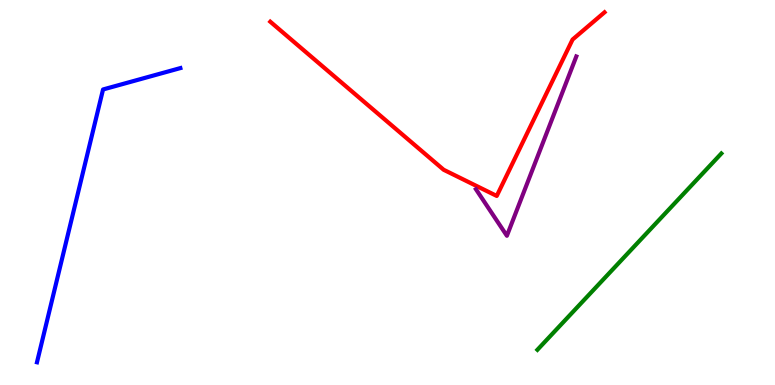[{'lines': ['blue', 'red'], 'intersections': []}, {'lines': ['green', 'red'], 'intersections': []}, {'lines': ['purple', 'red'], 'intersections': []}, {'lines': ['blue', 'green'], 'intersections': []}, {'lines': ['blue', 'purple'], 'intersections': []}, {'lines': ['green', 'purple'], 'intersections': []}]